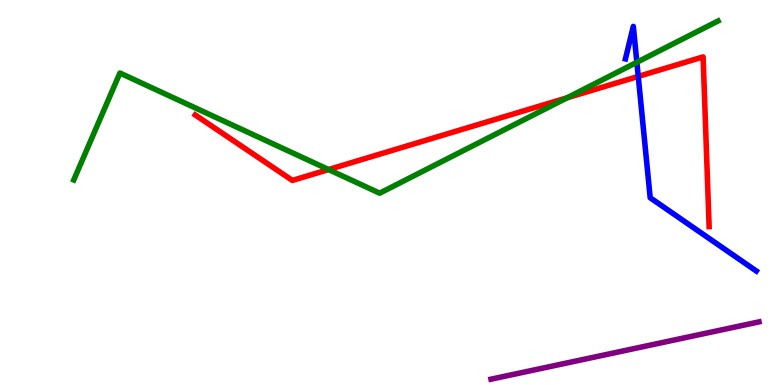[{'lines': ['blue', 'red'], 'intersections': [{'x': 8.24, 'y': 8.02}]}, {'lines': ['green', 'red'], 'intersections': [{'x': 4.24, 'y': 5.6}, {'x': 7.32, 'y': 7.46}]}, {'lines': ['purple', 'red'], 'intersections': []}, {'lines': ['blue', 'green'], 'intersections': [{'x': 8.22, 'y': 8.38}]}, {'lines': ['blue', 'purple'], 'intersections': []}, {'lines': ['green', 'purple'], 'intersections': []}]